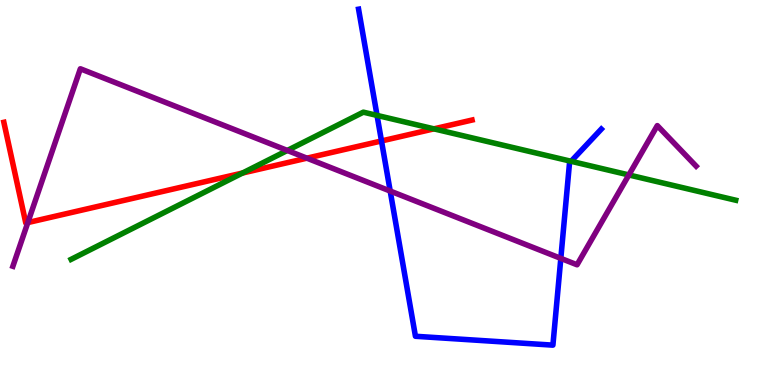[{'lines': ['blue', 'red'], 'intersections': [{'x': 4.92, 'y': 6.34}]}, {'lines': ['green', 'red'], 'intersections': [{'x': 3.13, 'y': 5.51}, {'x': 5.6, 'y': 6.65}]}, {'lines': ['purple', 'red'], 'intersections': [{'x': 0.359, 'y': 4.22}, {'x': 3.96, 'y': 5.89}]}, {'lines': ['blue', 'green'], 'intersections': [{'x': 4.87, 'y': 7.0}, {'x': 7.37, 'y': 5.81}]}, {'lines': ['blue', 'purple'], 'intersections': [{'x': 5.03, 'y': 5.04}, {'x': 7.24, 'y': 3.29}]}, {'lines': ['green', 'purple'], 'intersections': [{'x': 3.71, 'y': 6.09}, {'x': 8.11, 'y': 5.46}]}]